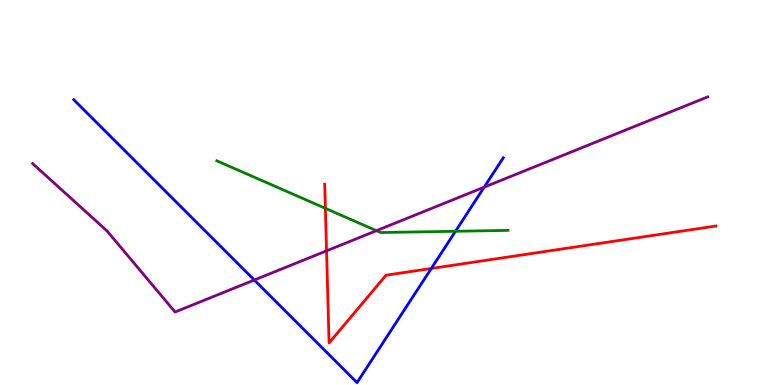[{'lines': ['blue', 'red'], 'intersections': [{'x': 5.57, 'y': 3.03}]}, {'lines': ['green', 'red'], 'intersections': [{'x': 4.2, 'y': 4.59}]}, {'lines': ['purple', 'red'], 'intersections': [{'x': 4.21, 'y': 3.48}]}, {'lines': ['blue', 'green'], 'intersections': [{'x': 5.88, 'y': 3.99}]}, {'lines': ['blue', 'purple'], 'intersections': [{'x': 3.28, 'y': 2.73}, {'x': 6.25, 'y': 5.14}]}, {'lines': ['green', 'purple'], 'intersections': [{'x': 4.86, 'y': 4.01}]}]